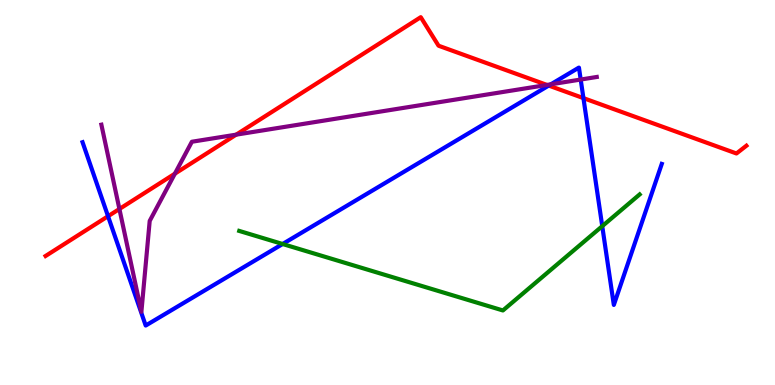[{'lines': ['blue', 'red'], 'intersections': [{'x': 1.39, 'y': 4.38}, {'x': 7.08, 'y': 7.78}, {'x': 7.53, 'y': 7.45}]}, {'lines': ['green', 'red'], 'intersections': []}, {'lines': ['purple', 'red'], 'intersections': [{'x': 1.54, 'y': 4.57}, {'x': 2.26, 'y': 5.49}, {'x': 3.05, 'y': 6.5}, {'x': 7.06, 'y': 7.79}]}, {'lines': ['blue', 'green'], 'intersections': [{'x': 3.65, 'y': 3.66}, {'x': 7.77, 'y': 4.13}]}, {'lines': ['blue', 'purple'], 'intersections': [{'x': 7.11, 'y': 7.81}, {'x': 7.49, 'y': 7.93}]}, {'lines': ['green', 'purple'], 'intersections': []}]